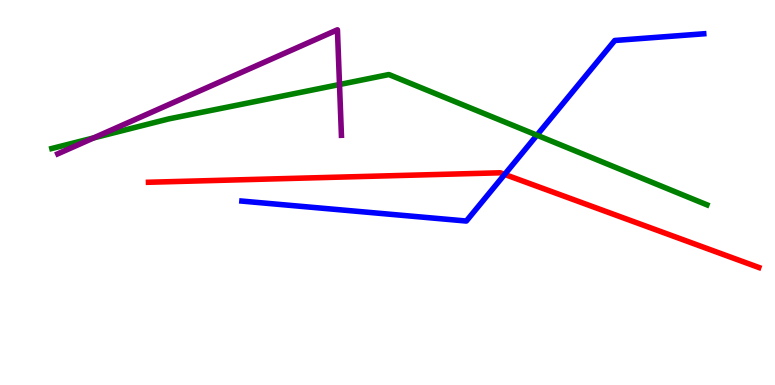[{'lines': ['blue', 'red'], 'intersections': [{'x': 6.51, 'y': 5.47}]}, {'lines': ['green', 'red'], 'intersections': []}, {'lines': ['purple', 'red'], 'intersections': []}, {'lines': ['blue', 'green'], 'intersections': [{'x': 6.93, 'y': 6.49}]}, {'lines': ['blue', 'purple'], 'intersections': []}, {'lines': ['green', 'purple'], 'intersections': [{'x': 1.21, 'y': 6.42}, {'x': 4.38, 'y': 7.8}]}]